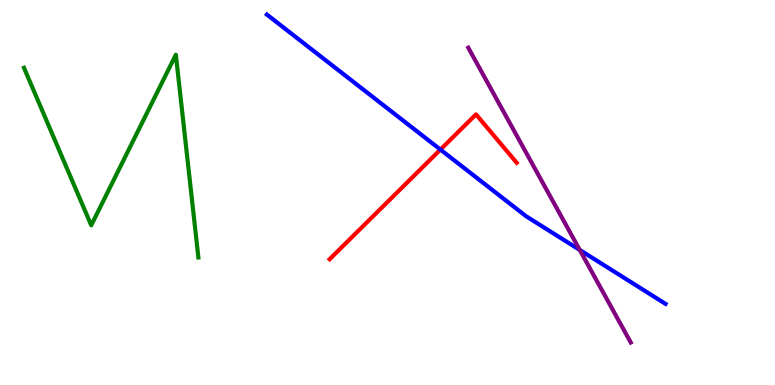[{'lines': ['blue', 'red'], 'intersections': [{'x': 5.68, 'y': 6.11}]}, {'lines': ['green', 'red'], 'intersections': []}, {'lines': ['purple', 'red'], 'intersections': []}, {'lines': ['blue', 'green'], 'intersections': []}, {'lines': ['blue', 'purple'], 'intersections': [{'x': 7.48, 'y': 3.51}]}, {'lines': ['green', 'purple'], 'intersections': []}]